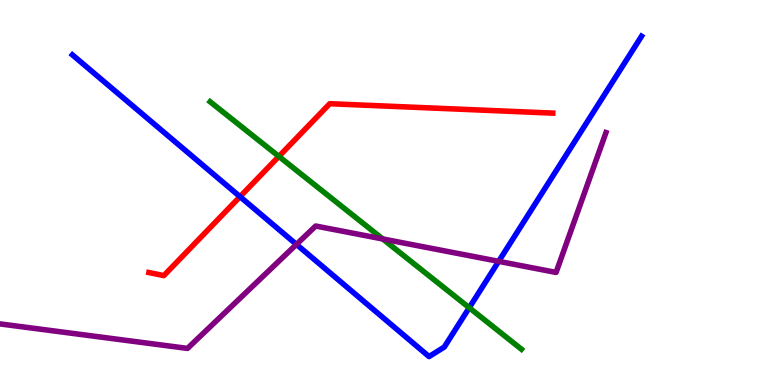[{'lines': ['blue', 'red'], 'intersections': [{'x': 3.1, 'y': 4.89}]}, {'lines': ['green', 'red'], 'intersections': [{'x': 3.6, 'y': 5.94}]}, {'lines': ['purple', 'red'], 'intersections': []}, {'lines': ['blue', 'green'], 'intersections': [{'x': 6.05, 'y': 2.01}]}, {'lines': ['blue', 'purple'], 'intersections': [{'x': 3.83, 'y': 3.65}, {'x': 6.43, 'y': 3.21}]}, {'lines': ['green', 'purple'], 'intersections': [{'x': 4.94, 'y': 3.79}]}]